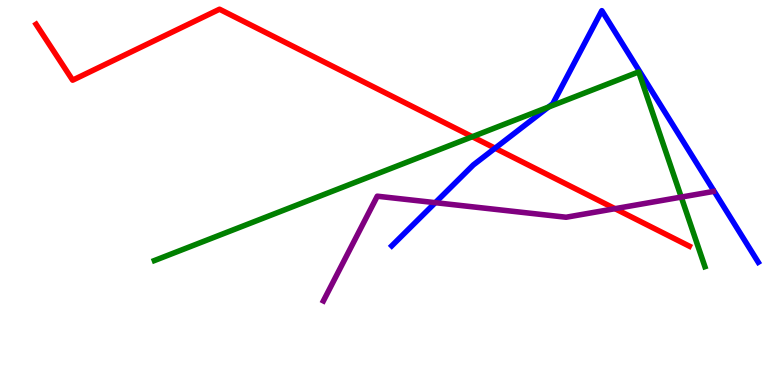[{'lines': ['blue', 'red'], 'intersections': [{'x': 6.39, 'y': 6.15}]}, {'lines': ['green', 'red'], 'intersections': [{'x': 6.09, 'y': 6.45}]}, {'lines': ['purple', 'red'], 'intersections': [{'x': 7.94, 'y': 4.58}]}, {'lines': ['blue', 'green'], 'intersections': [{'x': 7.08, 'y': 7.22}]}, {'lines': ['blue', 'purple'], 'intersections': [{'x': 5.62, 'y': 4.74}]}, {'lines': ['green', 'purple'], 'intersections': [{'x': 8.79, 'y': 4.88}]}]